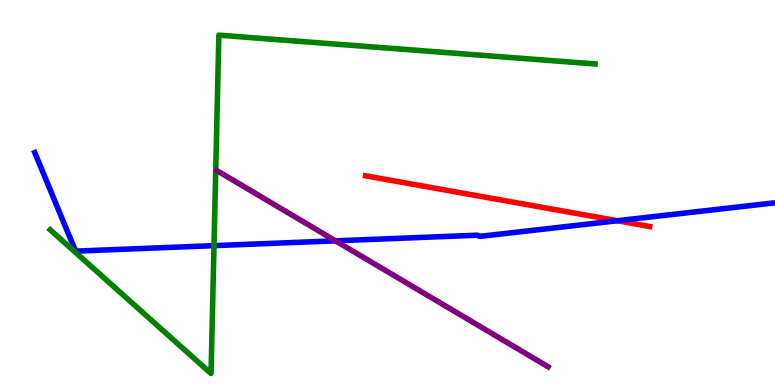[{'lines': ['blue', 'red'], 'intersections': [{'x': 7.97, 'y': 4.27}]}, {'lines': ['green', 'red'], 'intersections': []}, {'lines': ['purple', 'red'], 'intersections': []}, {'lines': ['blue', 'green'], 'intersections': [{'x': 2.76, 'y': 3.62}]}, {'lines': ['blue', 'purple'], 'intersections': [{'x': 4.33, 'y': 3.74}]}, {'lines': ['green', 'purple'], 'intersections': []}]